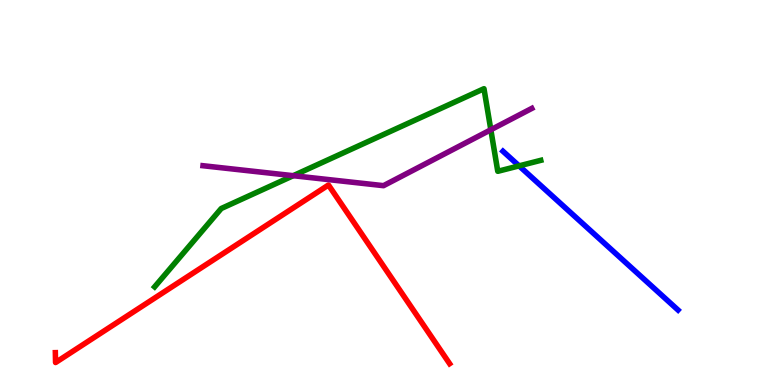[{'lines': ['blue', 'red'], 'intersections': []}, {'lines': ['green', 'red'], 'intersections': []}, {'lines': ['purple', 'red'], 'intersections': []}, {'lines': ['blue', 'green'], 'intersections': [{'x': 6.7, 'y': 5.69}]}, {'lines': ['blue', 'purple'], 'intersections': []}, {'lines': ['green', 'purple'], 'intersections': [{'x': 3.78, 'y': 5.44}, {'x': 6.33, 'y': 6.63}]}]